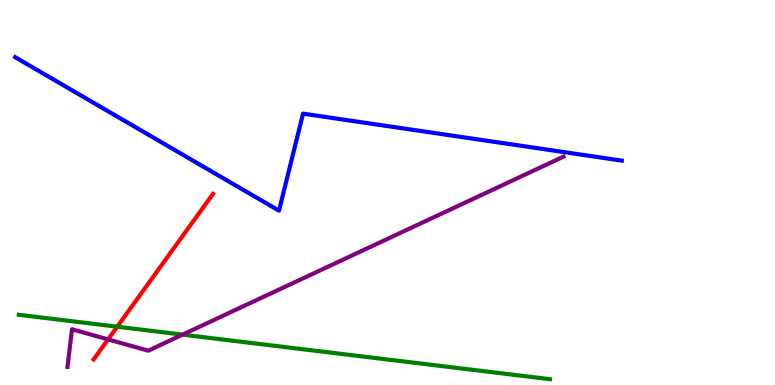[{'lines': ['blue', 'red'], 'intersections': []}, {'lines': ['green', 'red'], 'intersections': [{'x': 1.51, 'y': 1.51}]}, {'lines': ['purple', 'red'], 'intersections': [{'x': 1.39, 'y': 1.18}]}, {'lines': ['blue', 'green'], 'intersections': []}, {'lines': ['blue', 'purple'], 'intersections': []}, {'lines': ['green', 'purple'], 'intersections': [{'x': 2.36, 'y': 1.31}]}]